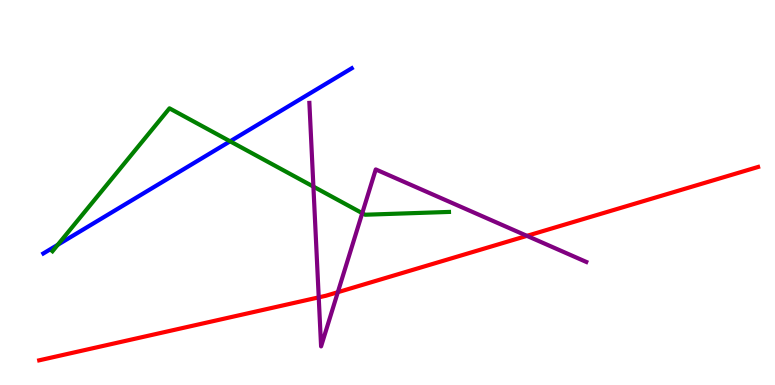[{'lines': ['blue', 'red'], 'intersections': []}, {'lines': ['green', 'red'], 'intersections': []}, {'lines': ['purple', 'red'], 'intersections': [{'x': 4.11, 'y': 2.28}, {'x': 4.36, 'y': 2.41}, {'x': 6.8, 'y': 3.87}]}, {'lines': ['blue', 'green'], 'intersections': [{'x': 0.745, 'y': 3.64}, {'x': 2.97, 'y': 6.33}]}, {'lines': ['blue', 'purple'], 'intersections': []}, {'lines': ['green', 'purple'], 'intersections': [{'x': 4.04, 'y': 5.15}, {'x': 4.67, 'y': 4.46}]}]